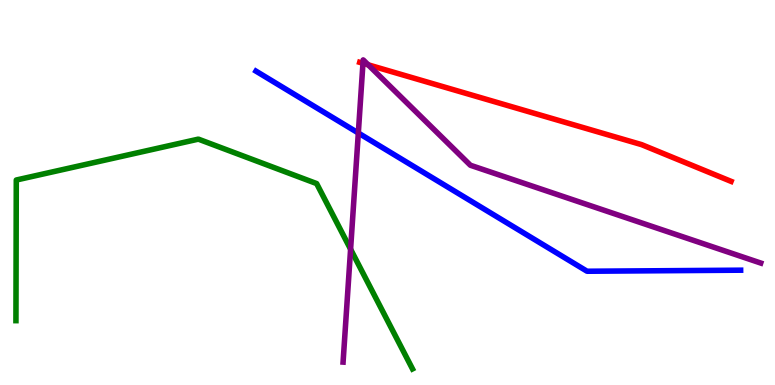[{'lines': ['blue', 'red'], 'intersections': []}, {'lines': ['green', 'red'], 'intersections': []}, {'lines': ['purple', 'red'], 'intersections': [{'x': 4.68, 'y': 8.36}, {'x': 4.75, 'y': 8.32}]}, {'lines': ['blue', 'green'], 'intersections': []}, {'lines': ['blue', 'purple'], 'intersections': [{'x': 4.62, 'y': 6.55}]}, {'lines': ['green', 'purple'], 'intersections': [{'x': 4.52, 'y': 3.53}]}]